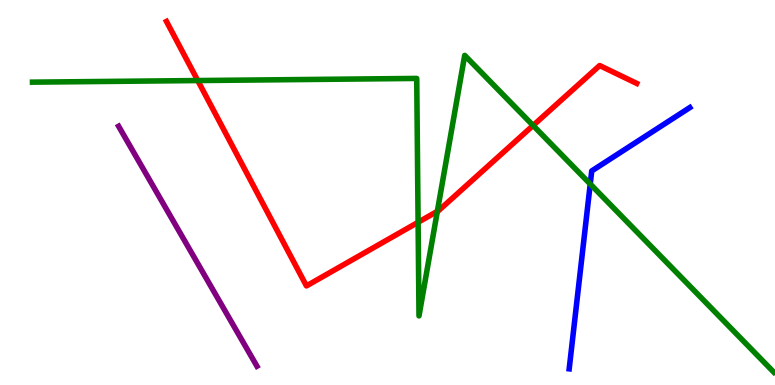[{'lines': ['blue', 'red'], 'intersections': []}, {'lines': ['green', 'red'], 'intersections': [{'x': 2.55, 'y': 7.91}, {'x': 5.39, 'y': 4.23}, {'x': 5.64, 'y': 4.51}, {'x': 6.88, 'y': 6.74}]}, {'lines': ['purple', 'red'], 'intersections': []}, {'lines': ['blue', 'green'], 'intersections': [{'x': 7.62, 'y': 5.22}]}, {'lines': ['blue', 'purple'], 'intersections': []}, {'lines': ['green', 'purple'], 'intersections': []}]